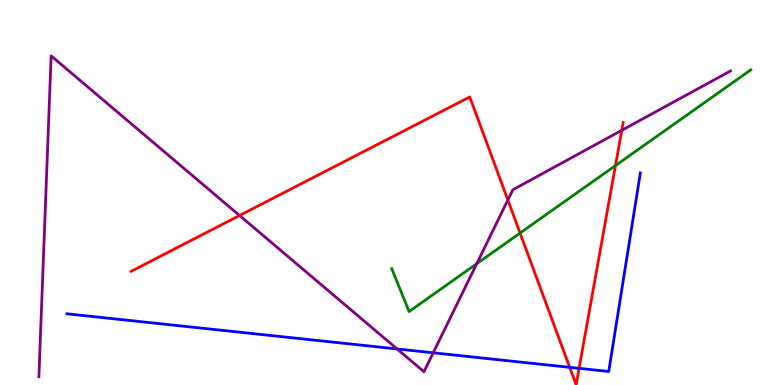[{'lines': ['blue', 'red'], 'intersections': [{'x': 7.35, 'y': 0.459}, {'x': 7.47, 'y': 0.433}]}, {'lines': ['green', 'red'], 'intersections': [{'x': 6.71, 'y': 3.95}, {'x': 7.94, 'y': 5.7}]}, {'lines': ['purple', 'red'], 'intersections': [{'x': 3.09, 'y': 4.4}, {'x': 6.55, 'y': 4.81}, {'x': 8.02, 'y': 6.62}]}, {'lines': ['blue', 'green'], 'intersections': []}, {'lines': ['blue', 'purple'], 'intersections': [{'x': 5.12, 'y': 0.936}, {'x': 5.59, 'y': 0.836}]}, {'lines': ['green', 'purple'], 'intersections': [{'x': 6.15, 'y': 3.15}]}]